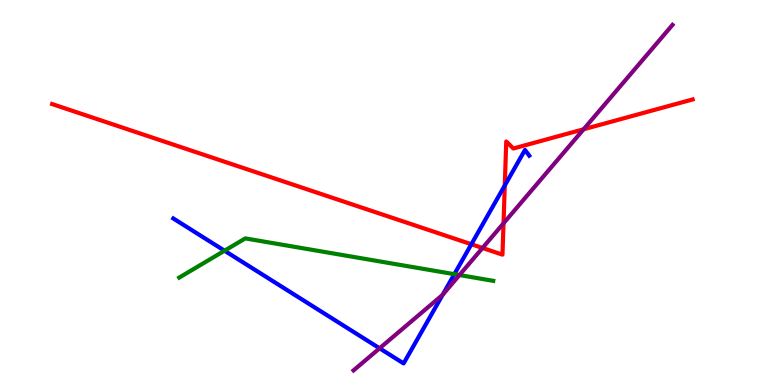[{'lines': ['blue', 'red'], 'intersections': [{'x': 6.08, 'y': 3.66}, {'x': 6.51, 'y': 5.18}]}, {'lines': ['green', 'red'], 'intersections': []}, {'lines': ['purple', 'red'], 'intersections': [{'x': 6.23, 'y': 3.56}, {'x': 6.5, 'y': 4.2}, {'x': 7.53, 'y': 6.64}]}, {'lines': ['blue', 'green'], 'intersections': [{'x': 2.9, 'y': 3.49}, {'x': 5.86, 'y': 2.88}]}, {'lines': ['blue', 'purple'], 'intersections': [{'x': 4.9, 'y': 0.953}, {'x': 5.71, 'y': 2.34}]}, {'lines': ['green', 'purple'], 'intersections': [{'x': 5.93, 'y': 2.86}]}]